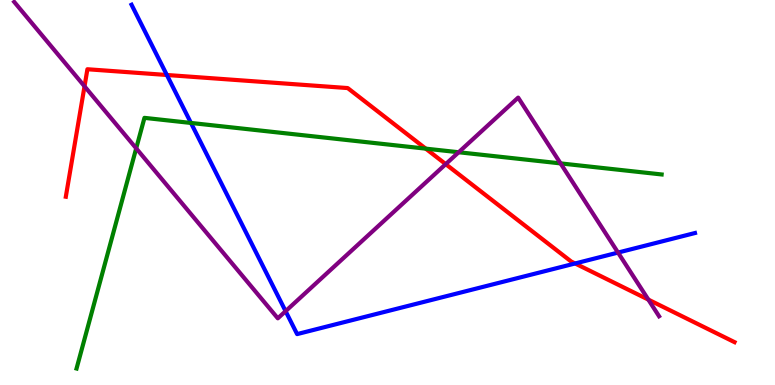[{'lines': ['blue', 'red'], 'intersections': [{'x': 2.15, 'y': 8.05}, {'x': 7.42, 'y': 3.16}]}, {'lines': ['green', 'red'], 'intersections': [{'x': 5.49, 'y': 6.14}]}, {'lines': ['purple', 'red'], 'intersections': [{'x': 1.09, 'y': 7.76}, {'x': 5.75, 'y': 5.74}, {'x': 8.37, 'y': 2.22}]}, {'lines': ['blue', 'green'], 'intersections': [{'x': 2.46, 'y': 6.81}]}, {'lines': ['blue', 'purple'], 'intersections': [{'x': 3.69, 'y': 1.92}, {'x': 7.97, 'y': 3.44}]}, {'lines': ['green', 'purple'], 'intersections': [{'x': 1.76, 'y': 6.15}, {'x': 5.92, 'y': 6.05}, {'x': 7.23, 'y': 5.76}]}]